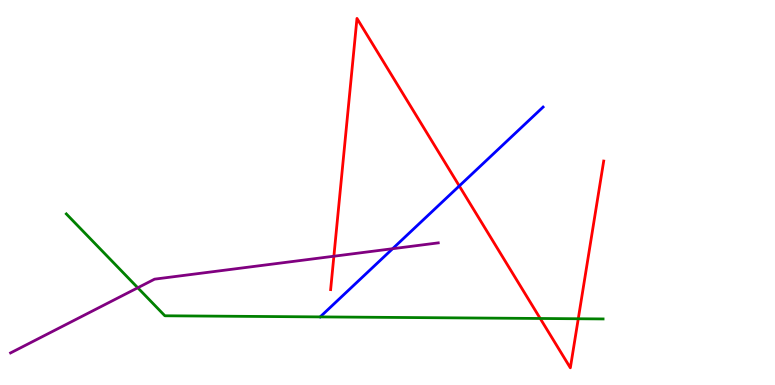[{'lines': ['blue', 'red'], 'intersections': [{'x': 5.93, 'y': 5.17}]}, {'lines': ['green', 'red'], 'intersections': [{'x': 6.97, 'y': 1.73}, {'x': 7.46, 'y': 1.72}]}, {'lines': ['purple', 'red'], 'intersections': [{'x': 4.31, 'y': 3.34}]}, {'lines': ['blue', 'green'], 'intersections': []}, {'lines': ['blue', 'purple'], 'intersections': [{'x': 5.07, 'y': 3.54}]}, {'lines': ['green', 'purple'], 'intersections': [{'x': 1.78, 'y': 2.53}]}]